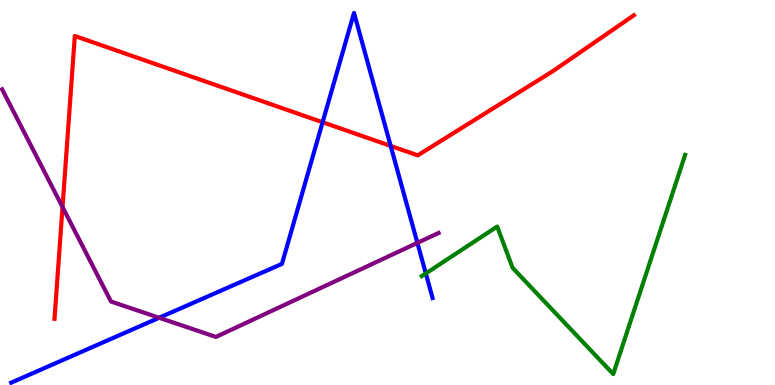[{'lines': ['blue', 'red'], 'intersections': [{'x': 4.16, 'y': 6.83}, {'x': 5.04, 'y': 6.21}]}, {'lines': ['green', 'red'], 'intersections': []}, {'lines': ['purple', 'red'], 'intersections': [{'x': 0.807, 'y': 4.62}]}, {'lines': ['blue', 'green'], 'intersections': [{'x': 5.49, 'y': 2.9}]}, {'lines': ['blue', 'purple'], 'intersections': [{'x': 2.05, 'y': 1.75}, {'x': 5.39, 'y': 3.69}]}, {'lines': ['green', 'purple'], 'intersections': []}]